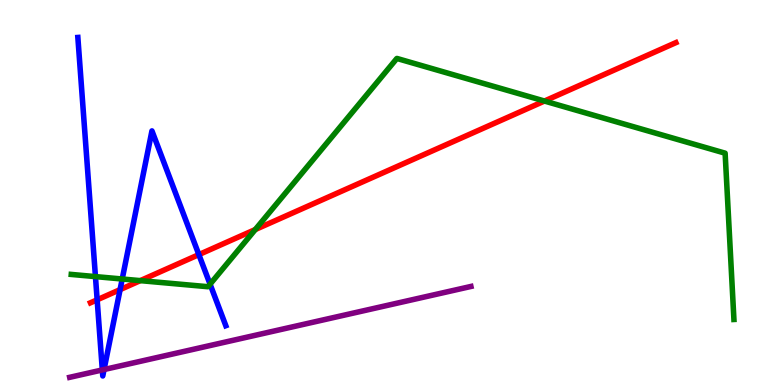[{'lines': ['blue', 'red'], 'intersections': [{'x': 1.25, 'y': 2.21}, {'x': 1.55, 'y': 2.48}, {'x': 2.57, 'y': 3.39}]}, {'lines': ['green', 'red'], 'intersections': [{'x': 1.81, 'y': 2.71}, {'x': 3.29, 'y': 4.04}, {'x': 7.03, 'y': 7.38}]}, {'lines': ['purple', 'red'], 'intersections': []}, {'lines': ['blue', 'green'], 'intersections': [{'x': 1.23, 'y': 2.82}, {'x': 1.58, 'y': 2.75}, {'x': 2.71, 'y': 2.62}]}, {'lines': ['blue', 'purple'], 'intersections': [{'x': 1.32, 'y': 0.391}, {'x': 1.34, 'y': 0.402}]}, {'lines': ['green', 'purple'], 'intersections': []}]